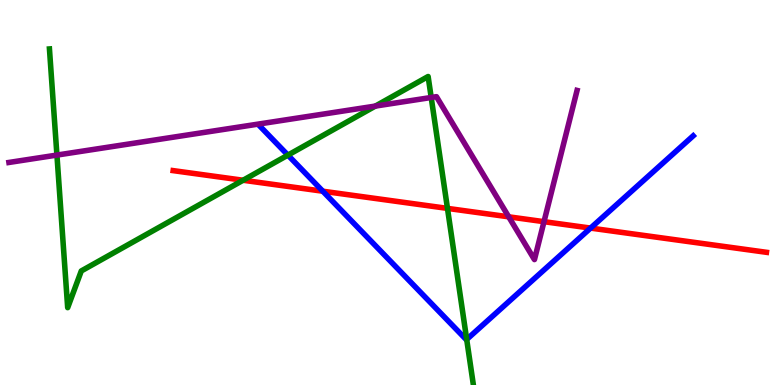[{'lines': ['blue', 'red'], 'intersections': [{'x': 4.17, 'y': 5.03}, {'x': 7.62, 'y': 4.08}]}, {'lines': ['green', 'red'], 'intersections': [{'x': 3.14, 'y': 5.32}, {'x': 5.77, 'y': 4.59}]}, {'lines': ['purple', 'red'], 'intersections': [{'x': 6.56, 'y': 4.37}, {'x': 7.02, 'y': 4.24}]}, {'lines': ['blue', 'green'], 'intersections': [{'x': 3.71, 'y': 5.97}, {'x': 6.02, 'y': 1.18}]}, {'lines': ['blue', 'purple'], 'intersections': []}, {'lines': ['green', 'purple'], 'intersections': [{'x': 0.735, 'y': 5.97}, {'x': 4.84, 'y': 7.24}, {'x': 5.56, 'y': 7.47}]}]